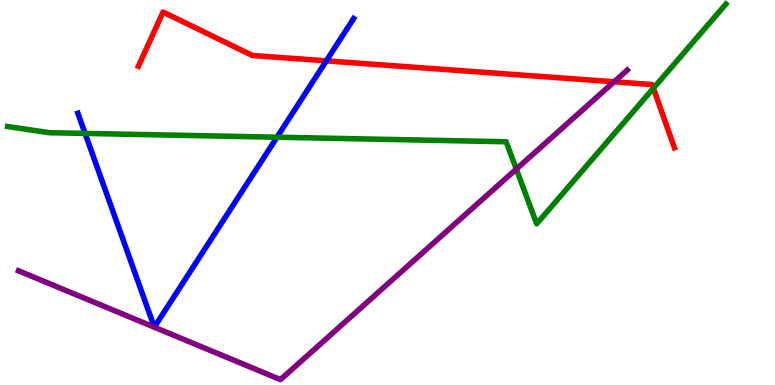[{'lines': ['blue', 'red'], 'intersections': [{'x': 4.21, 'y': 8.42}]}, {'lines': ['green', 'red'], 'intersections': [{'x': 8.43, 'y': 7.71}]}, {'lines': ['purple', 'red'], 'intersections': [{'x': 7.92, 'y': 7.88}]}, {'lines': ['blue', 'green'], 'intersections': [{'x': 1.1, 'y': 6.53}, {'x': 3.57, 'y': 6.44}]}, {'lines': ['blue', 'purple'], 'intersections': []}, {'lines': ['green', 'purple'], 'intersections': [{'x': 6.66, 'y': 5.61}]}]